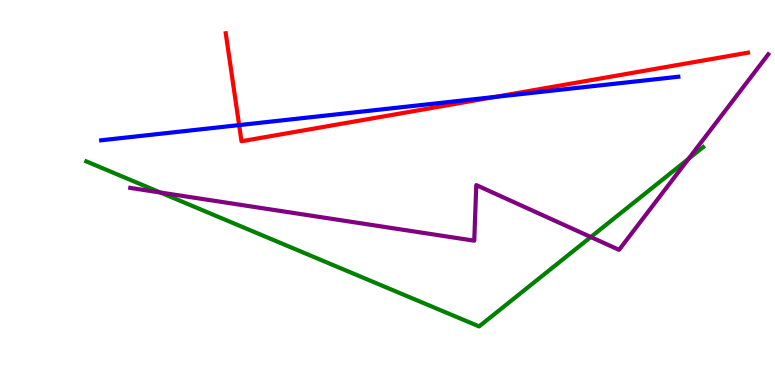[{'lines': ['blue', 'red'], 'intersections': [{'x': 3.09, 'y': 6.75}, {'x': 6.39, 'y': 7.48}]}, {'lines': ['green', 'red'], 'intersections': []}, {'lines': ['purple', 'red'], 'intersections': []}, {'lines': ['blue', 'green'], 'intersections': []}, {'lines': ['blue', 'purple'], 'intersections': []}, {'lines': ['green', 'purple'], 'intersections': [{'x': 2.07, 'y': 5.0}, {'x': 7.62, 'y': 3.84}, {'x': 8.88, 'y': 5.87}]}]